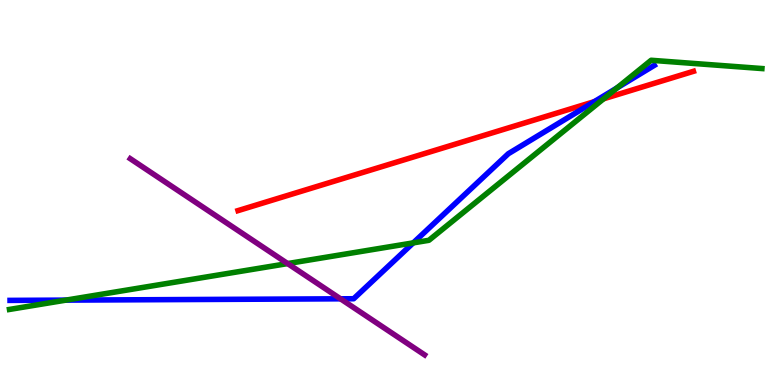[{'lines': ['blue', 'red'], 'intersections': [{'x': 7.67, 'y': 7.36}]}, {'lines': ['green', 'red'], 'intersections': [{'x': 7.79, 'y': 7.43}]}, {'lines': ['purple', 'red'], 'intersections': []}, {'lines': ['blue', 'green'], 'intersections': [{'x': 0.852, 'y': 2.2}, {'x': 5.33, 'y': 3.69}, {'x': 7.96, 'y': 7.72}]}, {'lines': ['blue', 'purple'], 'intersections': [{'x': 4.39, 'y': 2.24}]}, {'lines': ['green', 'purple'], 'intersections': [{'x': 3.71, 'y': 3.15}]}]